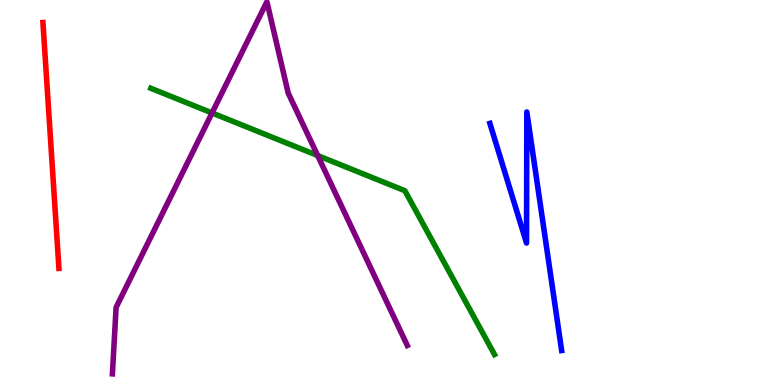[{'lines': ['blue', 'red'], 'intersections': []}, {'lines': ['green', 'red'], 'intersections': []}, {'lines': ['purple', 'red'], 'intersections': []}, {'lines': ['blue', 'green'], 'intersections': []}, {'lines': ['blue', 'purple'], 'intersections': []}, {'lines': ['green', 'purple'], 'intersections': [{'x': 2.74, 'y': 7.07}, {'x': 4.1, 'y': 5.96}]}]